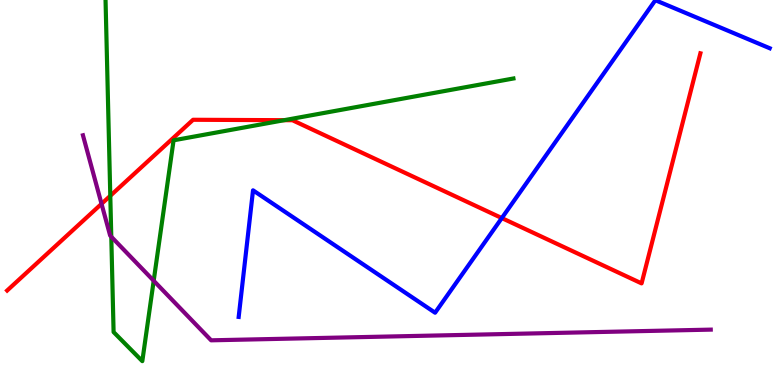[{'lines': ['blue', 'red'], 'intersections': [{'x': 6.48, 'y': 4.34}]}, {'lines': ['green', 'red'], 'intersections': [{'x': 1.42, 'y': 4.91}, {'x': 3.67, 'y': 6.88}]}, {'lines': ['purple', 'red'], 'intersections': [{'x': 1.31, 'y': 4.71}]}, {'lines': ['blue', 'green'], 'intersections': []}, {'lines': ['blue', 'purple'], 'intersections': []}, {'lines': ['green', 'purple'], 'intersections': [{'x': 1.44, 'y': 3.85}, {'x': 1.98, 'y': 2.71}]}]